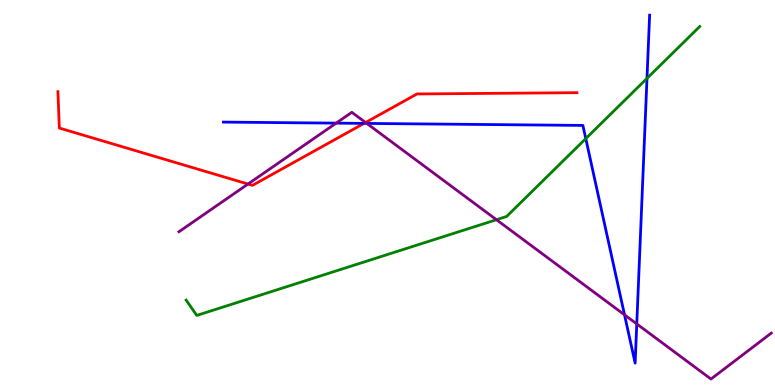[{'lines': ['blue', 'red'], 'intersections': [{'x': 4.7, 'y': 6.79}]}, {'lines': ['green', 'red'], 'intersections': []}, {'lines': ['purple', 'red'], 'intersections': [{'x': 3.2, 'y': 5.22}, {'x': 4.72, 'y': 6.82}]}, {'lines': ['blue', 'green'], 'intersections': [{'x': 7.56, 'y': 6.4}, {'x': 8.35, 'y': 7.96}]}, {'lines': ['blue', 'purple'], 'intersections': [{'x': 4.34, 'y': 6.8}, {'x': 4.73, 'y': 6.79}, {'x': 8.06, 'y': 1.82}, {'x': 8.22, 'y': 1.59}]}, {'lines': ['green', 'purple'], 'intersections': [{'x': 6.41, 'y': 4.29}]}]